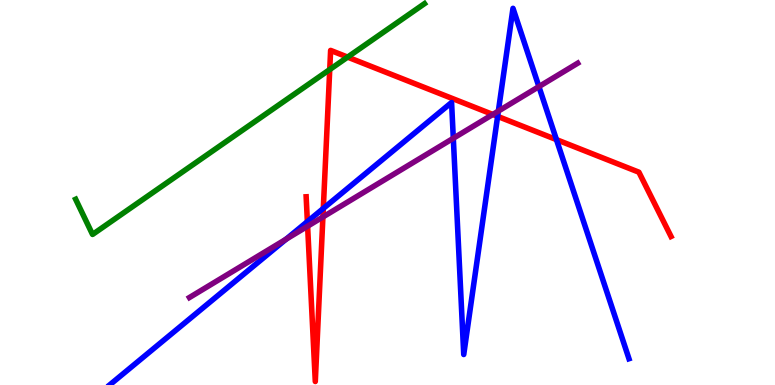[{'lines': ['blue', 'red'], 'intersections': [{'x': 3.97, 'y': 4.24}, {'x': 4.17, 'y': 4.59}, {'x': 6.42, 'y': 6.98}, {'x': 7.18, 'y': 6.37}]}, {'lines': ['green', 'red'], 'intersections': [{'x': 4.25, 'y': 8.19}, {'x': 4.49, 'y': 8.52}]}, {'lines': ['purple', 'red'], 'intersections': [{'x': 3.97, 'y': 4.12}, {'x': 4.17, 'y': 4.36}, {'x': 6.36, 'y': 7.03}]}, {'lines': ['blue', 'green'], 'intersections': []}, {'lines': ['blue', 'purple'], 'intersections': [{'x': 3.69, 'y': 3.79}, {'x': 5.85, 'y': 6.41}, {'x': 6.43, 'y': 7.11}, {'x': 6.95, 'y': 7.75}]}, {'lines': ['green', 'purple'], 'intersections': []}]